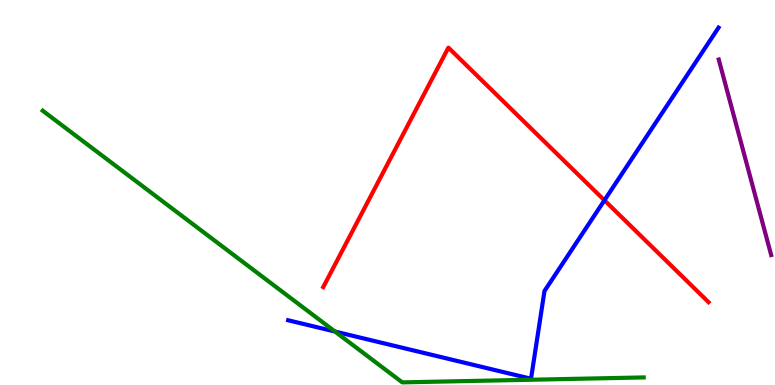[{'lines': ['blue', 'red'], 'intersections': [{'x': 7.8, 'y': 4.8}]}, {'lines': ['green', 'red'], 'intersections': []}, {'lines': ['purple', 'red'], 'intersections': []}, {'lines': ['blue', 'green'], 'intersections': [{'x': 4.32, 'y': 1.39}]}, {'lines': ['blue', 'purple'], 'intersections': []}, {'lines': ['green', 'purple'], 'intersections': []}]